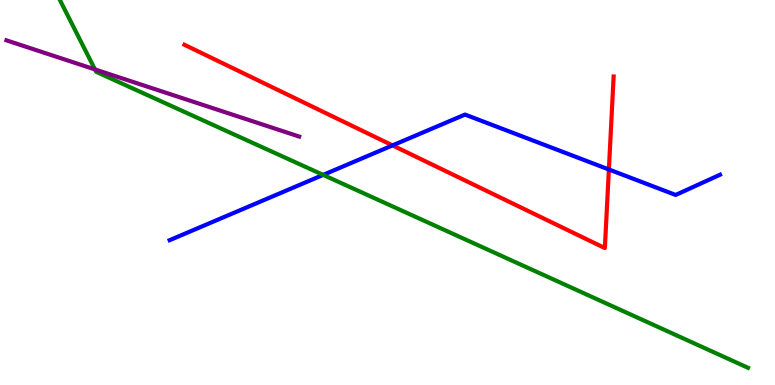[{'lines': ['blue', 'red'], 'intersections': [{'x': 5.06, 'y': 6.22}, {'x': 7.86, 'y': 5.6}]}, {'lines': ['green', 'red'], 'intersections': []}, {'lines': ['purple', 'red'], 'intersections': []}, {'lines': ['blue', 'green'], 'intersections': [{'x': 4.17, 'y': 5.46}]}, {'lines': ['blue', 'purple'], 'intersections': []}, {'lines': ['green', 'purple'], 'intersections': [{'x': 1.23, 'y': 8.2}]}]